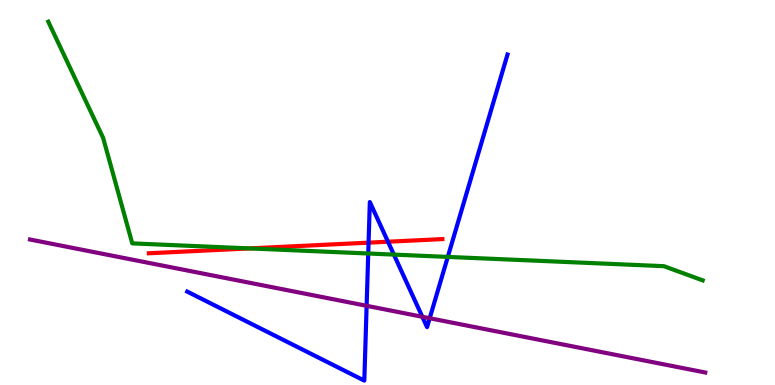[{'lines': ['blue', 'red'], 'intersections': [{'x': 4.76, 'y': 3.7}, {'x': 5.01, 'y': 3.72}]}, {'lines': ['green', 'red'], 'intersections': [{'x': 3.22, 'y': 3.55}]}, {'lines': ['purple', 'red'], 'intersections': []}, {'lines': ['blue', 'green'], 'intersections': [{'x': 4.75, 'y': 3.42}, {'x': 5.08, 'y': 3.39}, {'x': 5.78, 'y': 3.33}]}, {'lines': ['blue', 'purple'], 'intersections': [{'x': 4.73, 'y': 2.06}, {'x': 5.45, 'y': 1.77}, {'x': 5.54, 'y': 1.73}]}, {'lines': ['green', 'purple'], 'intersections': []}]